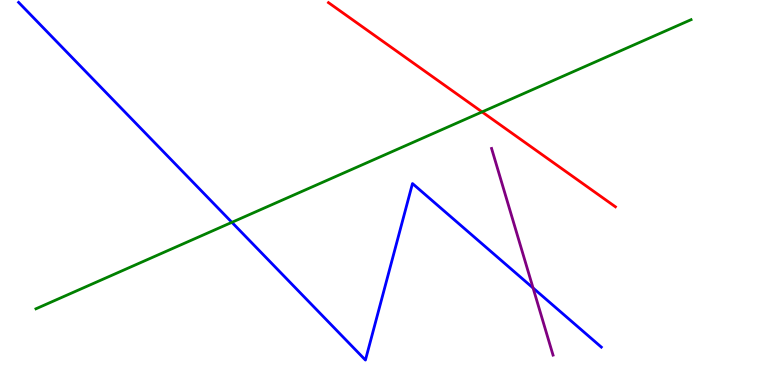[{'lines': ['blue', 'red'], 'intersections': []}, {'lines': ['green', 'red'], 'intersections': [{'x': 6.22, 'y': 7.09}]}, {'lines': ['purple', 'red'], 'intersections': []}, {'lines': ['blue', 'green'], 'intersections': [{'x': 2.99, 'y': 4.23}]}, {'lines': ['blue', 'purple'], 'intersections': [{'x': 6.88, 'y': 2.52}]}, {'lines': ['green', 'purple'], 'intersections': []}]